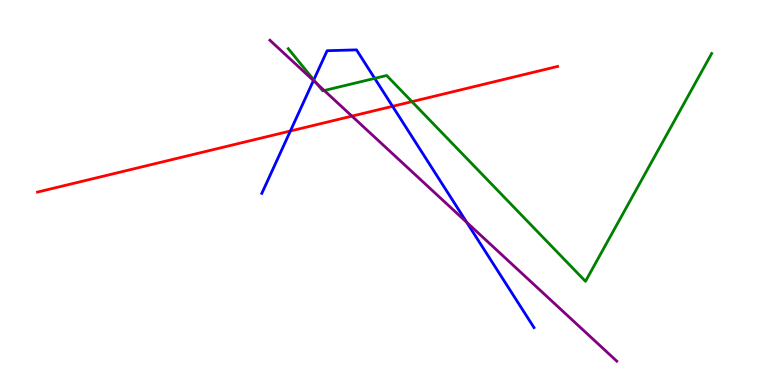[{'lines': ['blue', 'red'], 'intersections': [{'x': 3.75, 'y': 6.6}, {'x': 5.07, 'y': 7.24}]}, {'lines': ['green', 'red'], 'intersections': [{'x': 5.31, 'y': 7.36}]}, {'lines': ['purple', 'red'], 'intersections': [{'x': 4.54, 'y': 6.98}]}, {'lines': ['blue', 'green'], 'intersections': [{'x': 4.05, 'y': 7.93}, {'x': 4.84, 'y': 7.96}]}, {'lines': ['blue', 'purple'], 'intersections': [{'x': 4.04, 'y': 7.91}, {'x': 6.02, 'y': 4.23}]}, {'lines': ['green', 'purple'], 'intersections': [{'x': 4.09, 'y': 7.82}, {'x': 4.18, 'y': 7.65}]}]